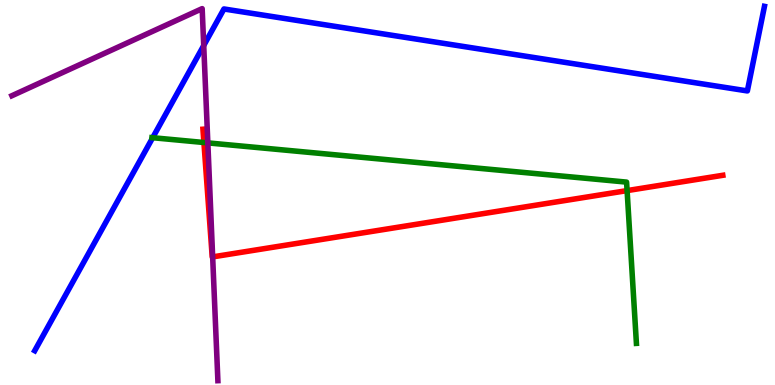[{'lines': ['blue', 'red'], 'intersections': []}, {'lines': ['green', 'red'], 'intersections': [{'x': 2.63, 'y': 6.3}, {'x': 8.09, 'y': 5.05}]}, {'lines': ['purple', 'red'], 'intersections': [{'x': 2.74, 'y': 3.33}]}, {'lines': ['blue', 'green'], 'intersections': [{'x': 1.97, 'y': 6.42}]}, {'lines': ['blue', 'purple'], 'intersections': [{'x': 2.63, 'y': 8.82}]}, {'lines': ['green', 'purple'], 'intersections': [{'x': 2.68, 'y': 6.29}]}]